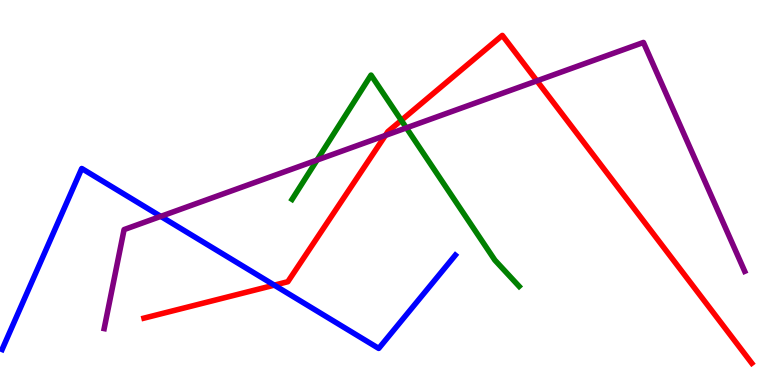[{'lines': ['blue', 'red'], 'intersections': [{'x': 3.54, 'y': 2.59}]}, {'lines': ['green', 'red'], 'intersections': [{'x': 5.18, 'y': 6.87}]}, {'lines': ['purple', 'red'], 'intersections': [{'x': 4.97, 'y': 6.48}, {'x': 6.93, 'y': 7.9}]}, {'lines': ['blue', 'green'], 'intersections': []}, {'lines': ['blue', 'purple'], 'intersections': [{'x': 2.07, 'y': 4.38}]}, {'lines': ['green', 'purple'], 'intersections': [{'x': 4.09, 'y': 5.84}, {'x': 5.24, 'y': 6.68}]}]